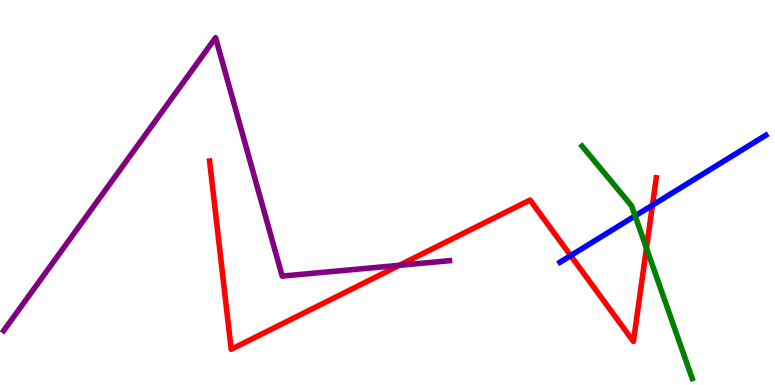[{'lines': ['blue', 'red'], 'intersections': [{'x': 7.36, 'y': 3.36}, {'x': 8.42, 'y': 4.67}]}, {'lines': ['green', 'red'], 'intersections': [{'x': 8.34, 'y': 3.55}]}, {'lines': ['purple', 'red'], 'intersections': [{'x': 5.15, 'y': 3.11}]}, {'lines': ['blue', 'green'], 'intersections': [{'x': 8.2, 'y': 4.39}]}, {'lines': ['blue', 'purple'], 'intersections': []}, {'lines': ['green', 'purple'], 'intersections': []}]